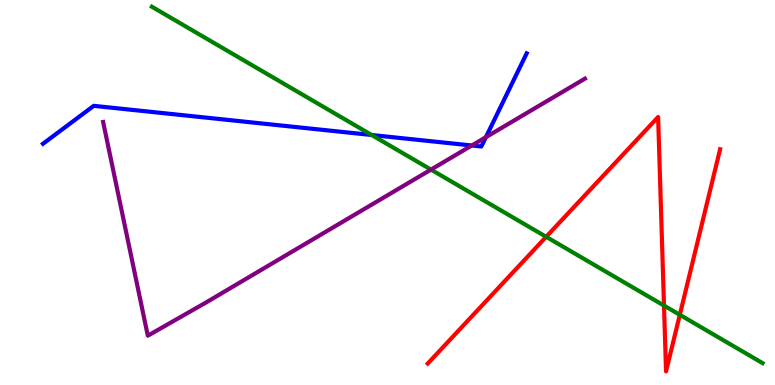[{'lines': ['blue', 'red'], 'intersections': []}, {'lines': ['green', 'red'], 'intersections': [{'x': 7.05, 'y': 3.85}, {'x': 8.57, 'y': 2.06}, {'x': 8.77, 'y': 1.82}]}, {'lines': ['purple', 'red'], 'intersections': []}, {'lines': ['blue', 'green'], 'intersections': [{'x': 4.8, 'y': 6.49}]}, {'lines': ['blue', 'purple'], 'intersections': [{'x': 6.09, 'y': 6.22}, {'x': 6.27, 'y': 6.44}]}, {'lines': ['green', 'purple'], 'intersections': [{'x': 5.56, 'y': 5.59}]}]